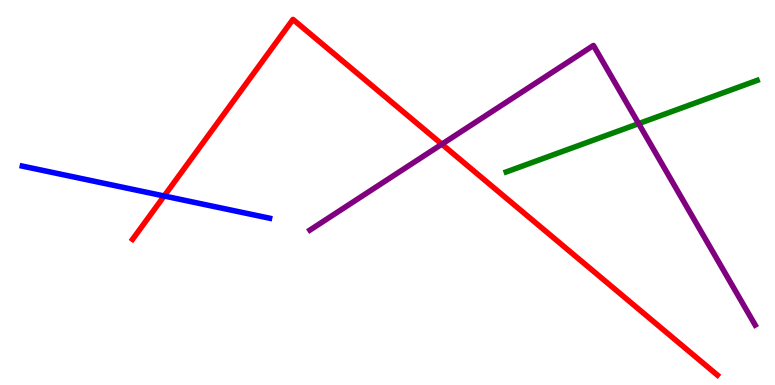[{'lines': ['blue', 'red'], 'intersections': [{'x': 2.12, 'y': 4.91}]}, {'lines': ['green', 'red'], 'intersections': []}, {'lines': ['purple', 'red'], 'intersections': [{'x': 5.7, 'y': 6.26}]}, {'lines': ['blue', 'green'], 'intersections': []}, {'lines': ['blue', 'purple'], 'intersections': []}, {'lines': ['green', 'purple'], 'intersections': [{'x': 8.24, 'y': 6.79}]}]